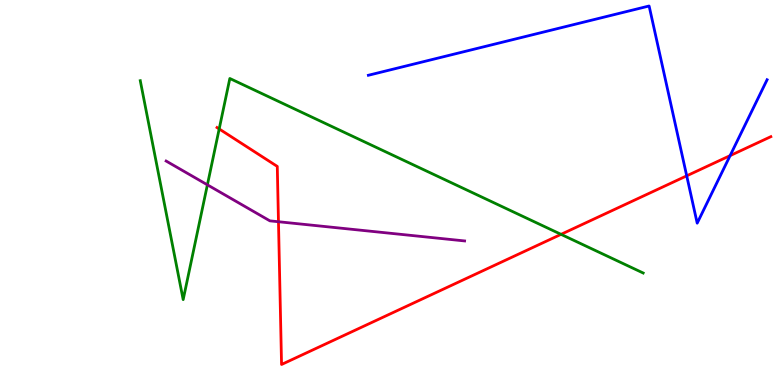[{'lines': ['blue', 'red'], 'intersections': [{'x': 8.86, 'y': 5.43}, {'x': 9.42, 'y': 5.96}]}, {'lines': ['green', 'red'], 'intersections': [{'x': 2.83, 'y': 6.65}, {'x': 7.24, 'y': 3.91}]}, {'lines': ['purple', 'red'], 'intersections': [{'x': 3.59, 'y': 4.24}]}, {'lines': ['blue', 'green'], 'intersections': []}, {'lines': ['blue', 'purple'], 'intersections': []}, {'lines': ['green', 'purple'], 'intersections': [{'x': 2.68, 'y': 5.2}]}]